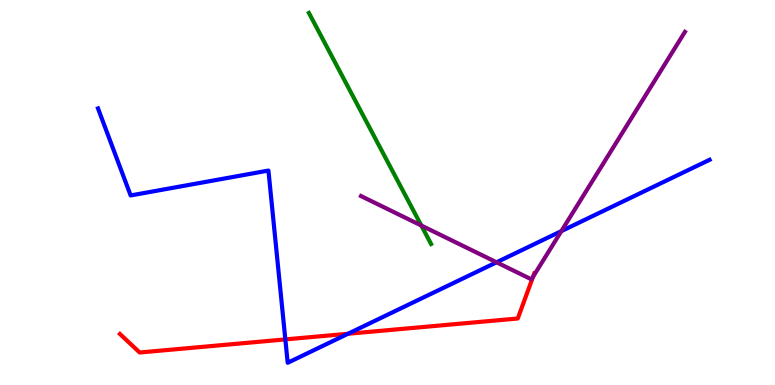[{'lines': ['blue', 'red'], 'intersections': [{'x': 3.68, 'y': 1.18}, {'x': 4.49, 'y': 1.33}]}, {'lines': ['green', 'red'], 'intersections': []}, {'lines': ['purple', 'red'], 'intersections': [{'x': 6.88, 'y': 2.81}]}, {'lines': ['blue', 'green'], 'intersections': []}, {'lines': ['blue', 'purple'], 'intersections': [{'x': 6.41, 'y': 3.19}, {'x': 7.24, 'y': 4.0}]}, {'lines': ['green', 'purple'], 'intersections': [{'x': 5.44, 'y': 4.14}]}]